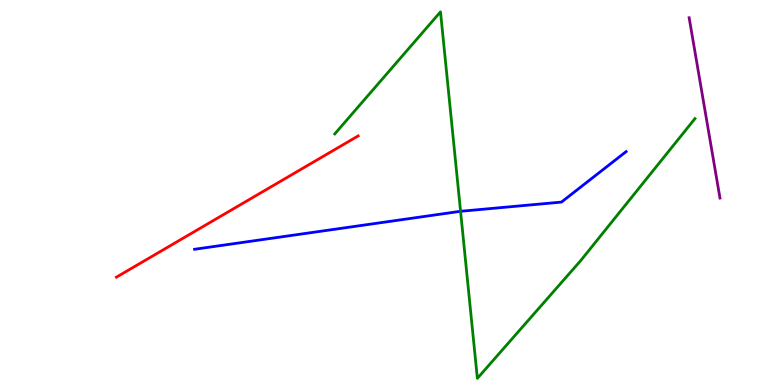[{'lines': ['blue', 'red'], 'intersections': []}, {'lines': ['green', 'red'], 'intersections': []}, {'lines': ['purple', 'red'], 'intersections': []}, {'lines': ['blue', 'green'], 'intersections': [{'x': 5.94, 'y': 4.51}]}, {'lines': ['blue', 'purple'], 'intersections': []}, {'lines': ['green', 'purple'], 'intersections': []}]